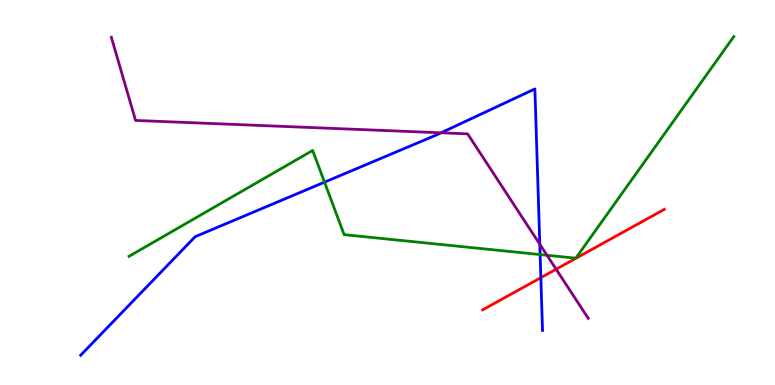[{'lines': ['blue', 'red'], 'intersections': [{'x': 6.98, 'y': 2.79}]}, {'lines': ['green', 'red'], 'intersections': []}, {'lines': ['purple', 'red'], 'intersections': [{'x': 7.18, 'y': 3.01}]}, {'lines': ['blue', 'green'], 'intersections': [{'x': 4.19, 'y': 5.27}, {'x': 6.97, 'y': 3.39}]}, {'lines': ['blue', 'purple'], 'intersections': [{'x': 5.69, 'y': 6.55}, {'x': 6.97, 'y': 3.66}]}, {'lines': ['green', 'purple'], 'intersections': [{'x': 7.06, 'y': 3.37}]}]